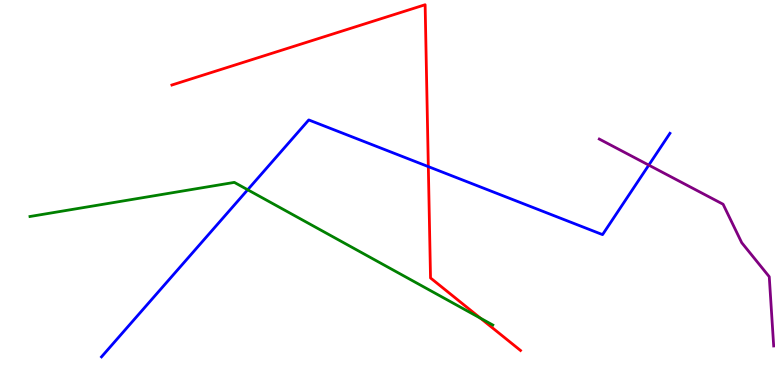[{'lines': ['blue', 'red'], 'intersections': [{'x': 5.53, 'y': 5.67}]}, {'lines': ['green', 'red'], 'intersections': [{'x': 6.2, 'y': 1.73}]}, {'lines': ['purple', 'red'], 'intersections': []}, {'lines': ['blue', 'green'], 'intersections': [{'x': 3.2, 'y': 5.07}]}, {'lines': ['blue', 'purple'], 'intersections': [{'x': 8.37, 'y': 5.71}]}, {'lines': ['green', 'purple'], 'intersections': []}]